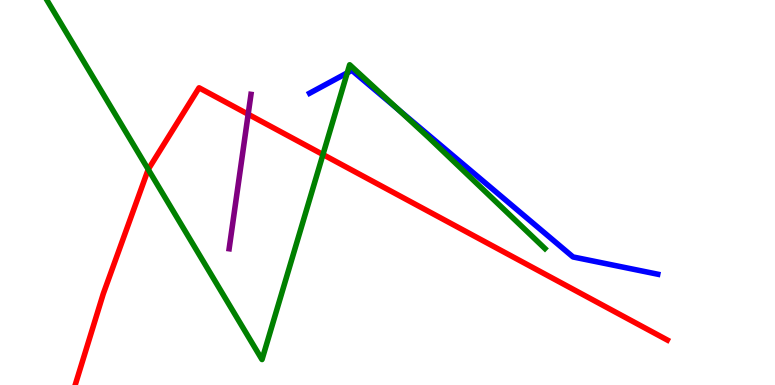[{'lines': ['blue', 'red'], 'intersections': []}, {'lines': ['green', 'red'], 'intersections': [{'x': 1.91, 'y': 5.6}, {'x': 4.17, 'y': 5.99}]}, {'lines': ['purple', 'red'], 'intersections': [{'x': 3.2, 'y': 7.03}]}, {'lines': ['blue', 'green'], 'intersections': [{'x': 4.48, 'y': 8.11}, {'x': 5.14, 'y': 7.15}]}, {'lines': ['blue', 'purple'], 'intersections': []}, {'lines': ['green', 'purple'], 'intersections': []}]